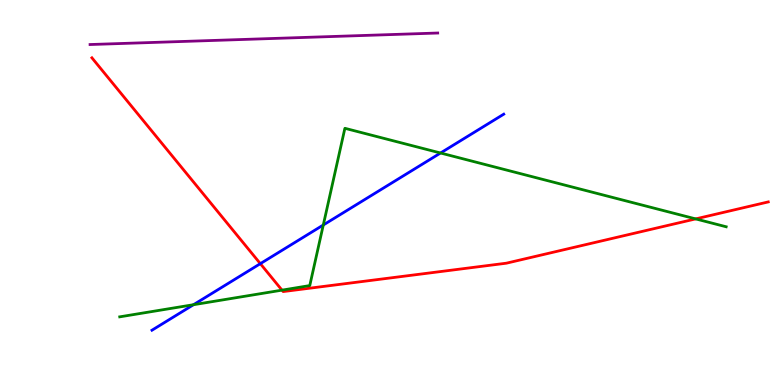[{'lines': ['blue', 'red'], 'intersections': [{'x': 3.36, 'y': 3.15}]}, {'lines': ['green', 'red'], 'intersections': [{'x': 3.64, 'y': 2.46}, {'x': 8.98, 'y': 4.31}]}, {'lines': ['purple', 'red'], 'intersections': []}, {'lines': ['blue', 'green'], 'intersections': [{'x': 2.5, 'y': 2.09}, {'x': 4.17, 'y': 4.16}, {'x': 5.68, 'y': 6.03}]}, {'lines': ['blue', 'purple'], 'intersections': []}, {'lines': ['green', 'purple'], 'intersections': []}]